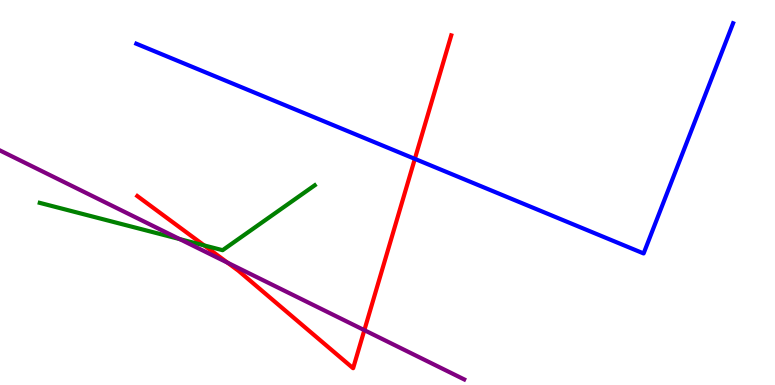[{'lines': ['blue', 'red'], 'intersections': [{'x': 5.35, 'y': 5.87}]}, {'lines': ['green', 'red'], 'intersections': [{'x': 2.63, 'y': 3.63}]}, {'lines': ['purple', 'red'], 'intersections': [{'x': 2.94, 'y': 3.18}, {'x': 4.7, 'y': 1.42}]}, {'lines': ['blue', 'green'], 'intersections': []}, {'lines': ['blue', 'purple'], 'intersections': []}, {'lines': ['green', 'purple'], 'intersections': [{'x': 2.32, 'y': 3.79}]}]